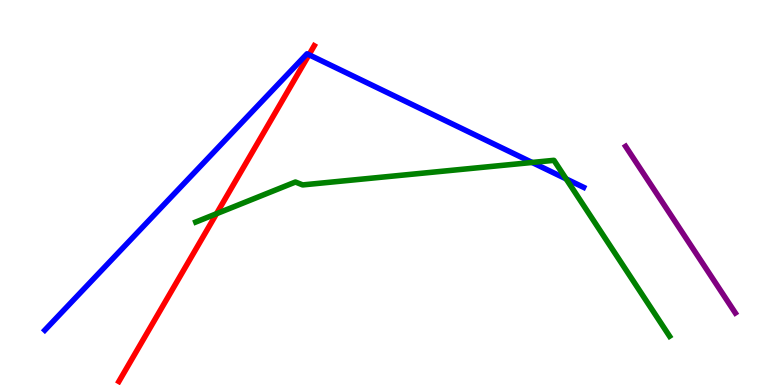[{'lines': ['blue', 'red'], 'intersections': [{'x': 3.99, 'y': 8.58}]}, {'lines': ['green', 'red'], 'intersections': [{'x': 2.79, 'y': 4.45}]}, {'lines': ['purple', 'red'], 'intersections': []}, {'lines': ['blue', 'green'], 'intersections': [{'x': 6.87, 'y': 5.78}, {'x': 7.3, 'y': 5.35}]}, {'lines': ['blue', 'purple'], 'intersections': []}, {'lines': ['green', 'purple'], 'intersections': []}]